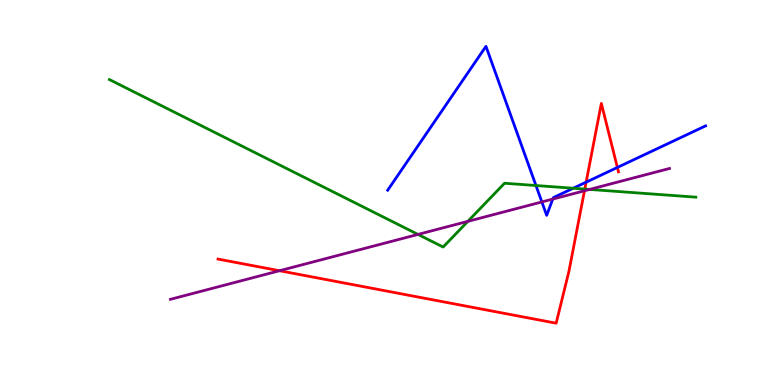[{'lines': ['blue', 'red'], 'intersections': [{'x': 7.56, 'y': 5.27}, {'x': 7.97, 'y': 5.65}]}, {'lines': ['green', 'red'], 'intersections': [{'x': 7.55, 'y': 5.09}]}, {'lines': ['purple', 'red'], 'intersections': [{'x': 3.61, 'y': 2.97}, {'x': 7.54, 'y': 5.04}]}, {'lines': ['blue', 'green'], 'intersections': [{'x': 6.92, 'y': 5.18}, {'x': 7.4, 'y': 5.11}]}, {'lines': ['blue', 'purple'], 'intersections': [{'x': 6.99, 'y': 4.75}, {'x': 7.13, 'y': 4.83}]}, {'lines': ['green', 'purple'], 'intersections': [{'x': 5.39, 'y': 3.91}, {'x': 6.04, 'y': 4.25}, {'x': 7.61, 'y': 5.08}]}]